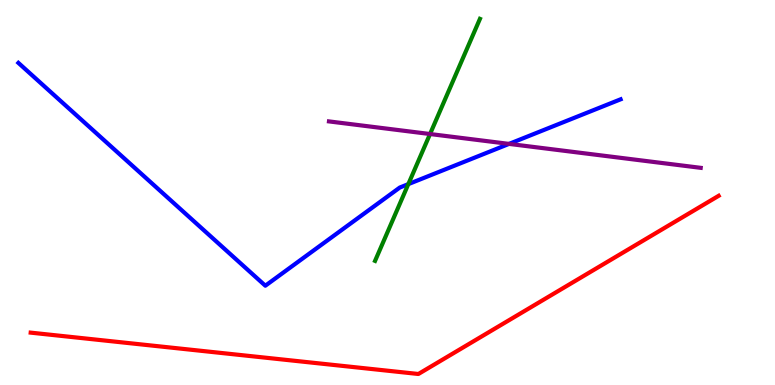[{'lines': ['blue', 'red'], 'intersections': []}, {'lines': ['green', 'red'], 'intersections': []}, {'lines': ['purple', 'red'], 'intersections': []}, {'lines': ['blue', 'green'], 'intersections': [{'x': 5.27, 'y': 5.22}]}, {'lines': ['blue', 'purple'], 'intersections': [{'x': 6.57, 'y': 6.26}]}, {'lines': ['green', 'purple'], 'intersections': [{'x': 5.55, 'y': 6.52}]}]